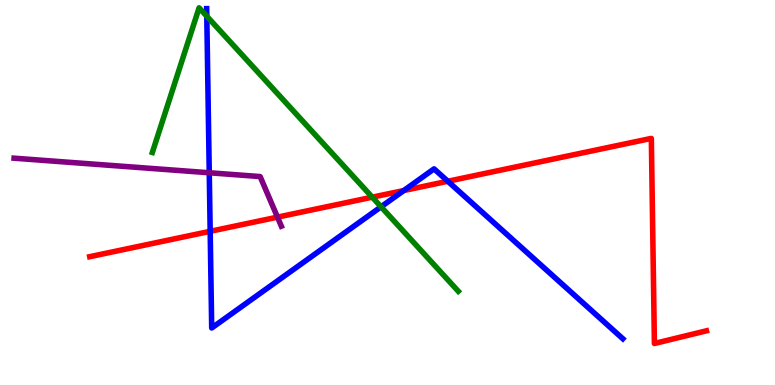[{'lines': ['blue', 'red'], 'intersections': [{'x': 2.71, 'y': 3.99}, {'x': 5.21, 'y': 5.05}, {'x': 5.78, 'y': 5.29}]}, {'lines': ['green', 'red'], 'intersections': [{'x': 4.8, 'y': 4.88}]}, {'lines': ['purple', 'red'], 'intersections': [{'x': 3.58, 'y': 4.36}]}, {'lines': ['blue', 'green'], 'intersections': [{'x': 2.67, 'y': 9.58}, {'x': 4.92, 'y': 4.63}]}, {'lines': ['blue', 'purple'], 'intersections': [{'x': 2.7, 'y': 5.51}]}, {'lines': ['green', 'purple'], 'intersections': []}]